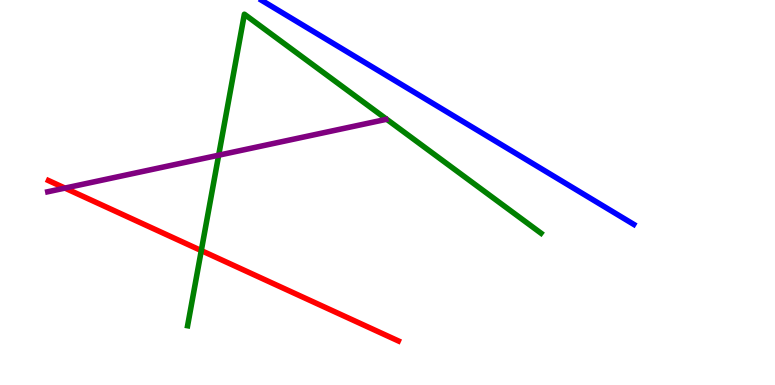[{'lines': ['blue', 'red'], 'intersections': []}, {'lines': ['green', 'red'], 'intersections': [{'x': 2.6, 'y': 3.49}]}, {'lines': ['purple', 'red'], 'intersections': [{'x': 0.838, 'y': 5.11}]}, {'lines': ['blue', 'green'], 'intersections': []}, {'lines': ['blue', 'purple'], 'intersections': []}, {'lines': ['green', 'purple'], 'intersections': [{'x': 2.82, 'y': 5.97}]}]